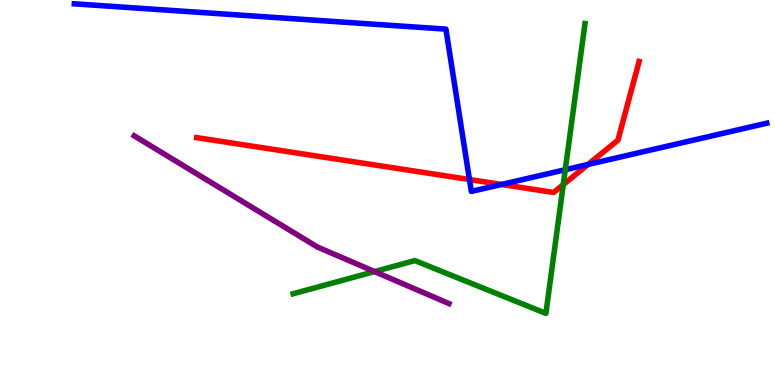[{'lines': ['blue', 'red'], 'intersections': [{'x': 6.06, 'y': 5.34}, {'x': 6.47, 'y': 5.21}, {'x': 7.59, 'y': 5.73}]}, {'lines': ['green', 'red'], 'intersections': [{'x': 7.27, 'y': 5.2}]}, {'lines': ['purple', 'red'], 'intersections': []}, {'lines': ['blue', 'green'], 'intersections': [{'x': 7.29, 'y': 5.59}]}, {'lines': ['blue', 'purple'], 'intersections': []}, {'lines': ['green', 'purple'], 'intersections': [{'x': 4.83, 'y': 2.95}]}]